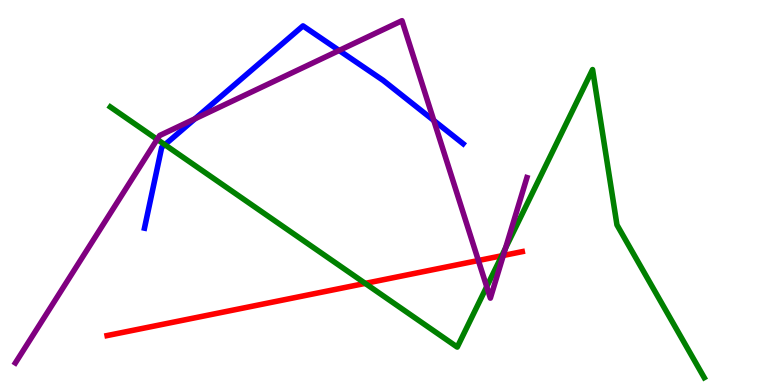[{'lines': ['blue', 'red'], 'intersections': []}, {'lines': ['green', 'red'], 'intersections': [{'x': 4.71, 'y': 2.64}, {'x': 6.47, 'y': 3.36}]}, {'lines': ['purple', 'red'], 'intersections': [{'x': 6.17, 'y': 3.23}, {'x': 6.49, 'y': 3.36}]}, {'lines': ['blue', 'green'], 'intersections': [{'x': 2.13, 'y': 6.24}]}, {'lines': ['blue', 'purple'], 'intersections': [{'x': 2.52, 'y': 6.92}, {'x': 4.38, 'y': 8.69}, {'x': 5.6, 'y': 6.87}]}, {'lines': ['green', 'purple'], 'intersections': [{'x': 2.03, 'y': 6.38}, {'x': 6.28, 'y': 2.55}, {'x': 6.52, 'y': 3.56}]}]